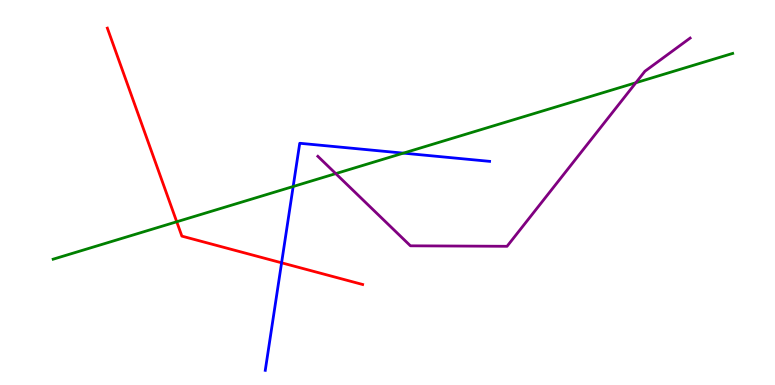[{'lines': ['blue', 'red'], 'intersections': [{'x': 3.63, 'y': 3.17}]}, {'lines': ['green', 'red'], 'intersections': [{'x': 2.28, 'y': 4.24}]}, {'lines': ['purple', 'red'], 'intersections': []}, {'lines': ['blue', 'green'], 'intersections': [{'x': 3.78, 'y': 5.16}, {'x': 5.2, 'y': 6.02}]}, {'lines': ['blue', 'purple'], 'intersections': []}, {'lines': ['green', 'purple'], 'intersections': [{'x': 4.33, 'y': 5.49}, {'x': 8.2, 'y': 7.85}]}]